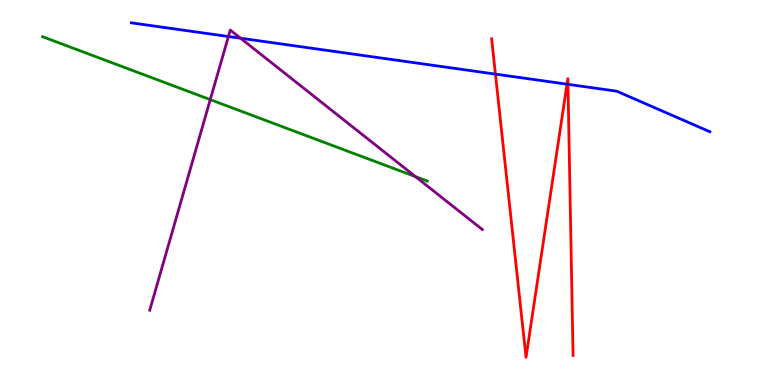[{'lines': ['blue', 'red'], 'intersections': [{'x': 6.39, 'y': 8.08}, {'x': 7.32, 'y': 7.81}, {'x': 7.33, 'y': 7.81}]}, {'lines': ['green', 'red'], 'intersections': []}, {'lines': ['purple', 'red'], 'intersections': []}, {'lines': ['blue', 'green'], 'intersections': []}, {'lines': ['blue', 'purple'], 'intersections': [{'x': 2.95, 'y': 9.05}, {'x': 3.1, 'y': 9.01}]}, {'lines': ['green', 'purple'], 'intersections': [{'x': 2.71, 'y': 7.41}, {'x': 5.36, 'y': 5.41}]}]